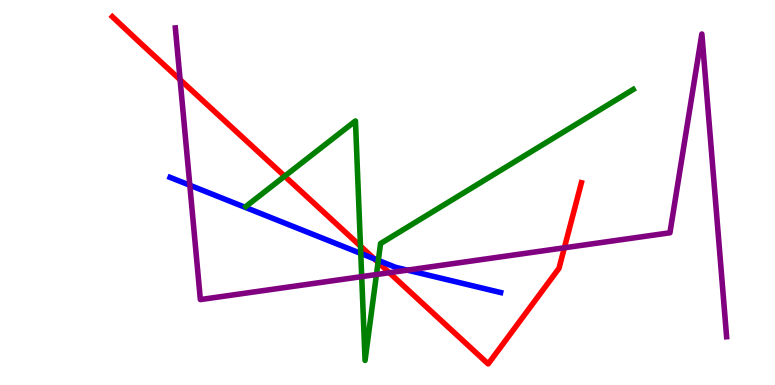[{'lines': ['blue', 'red'], 'intersections': [{'x': 4.83, 'y': 3.28}]}, {'lines': ['green', 'red'], 'intersections': [{'x': 3.67, 'y': 5.42}, {'x': 4.65, 'y': 3.61}, {'x': 4.88, 'y': 3.19}]}, {'lines': ['purple', 'red'], 'intersections': [{'x': 2.32, 'y': 7.93}, {'x': 5.02, 'y': 2.92}, {'x': 7.28, 'y': 3.56}]}, {'lines': ['blue', 'green'], 'intersections': [{'x': 4.66, 'y': 3.42}, {'x': 4.88, 'y': 3.24}]}, {'lines': ['blue', 'purple'], 'intersections': [{'x': 2.45, 'y': 5.19}, {'x': 5.26, 'y': 2.98}]}, {'lines': ['green', 'purple'], 'intersections': [{'x': 4.67, 'y': 2.81}, {'x': 4.86, 'y': 2.87}]}]